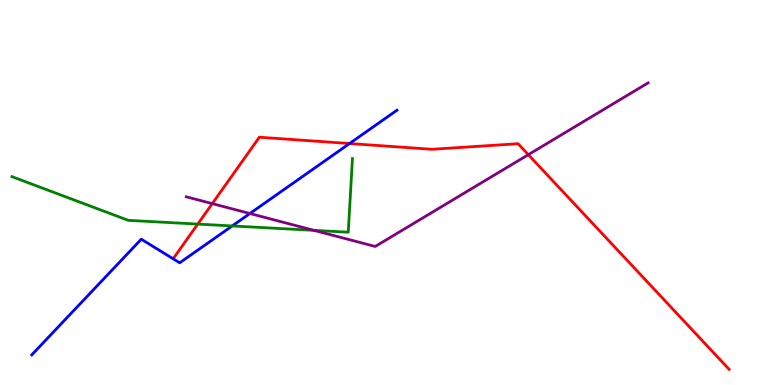[{'lines': ['blue', 'red'], 'intersections': [{'x': 4.51, 'y': 6.27}]}, {'lines': ['green', 'red'], 'intersections': [{'x': 2.55, 'y': 4.18}]}, {'lines': ['purple', 'red'], 'intersections': [{'x': 2.74, 'y': 4.71}, {'x': 6.82, 'y': 5.98}]}, {'lines': ['blue', 'green'], 'intersections': [{'x': 3.0, 'y': 4.13}]}, {'lines': ['blue', 'purple'], 'intersections': [{'x': 3.22, 'y': 4.45}]}, {'lines': ['green', 'purple'], 'intersections': [{'x': 4.05, 'y': 4.02}]}]